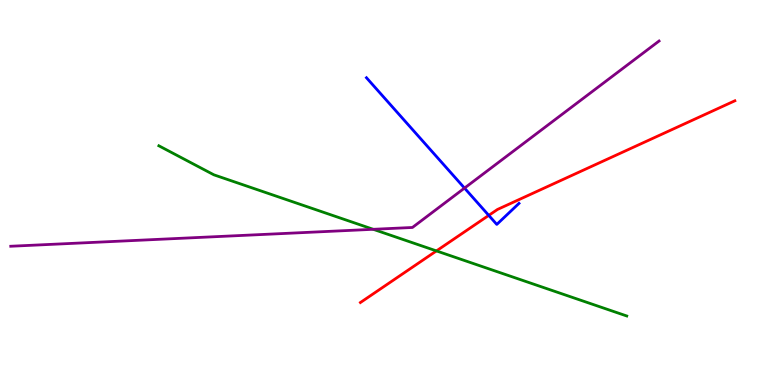[{'lines': ['blue', 'red'], 'intersections': [{'x': 6.31, 'y': 4.41}]}, {'lines': ['green', 'red'], 'intersections': [{'x': 5.63, 'y': 3.48}]}, {'lines': ['purple', 'red'], 'intersections': []}, {'lines': ['blue', 'green'], 'intersections': []}, {'lines': ['blue', 'purple'], 'intersections': [{'x': 5.99, 'y': 5.11}]}, {'lines': ['green', 'purple'], 'intersections': [{'x': 4.82, 'y': 4.04}]}]